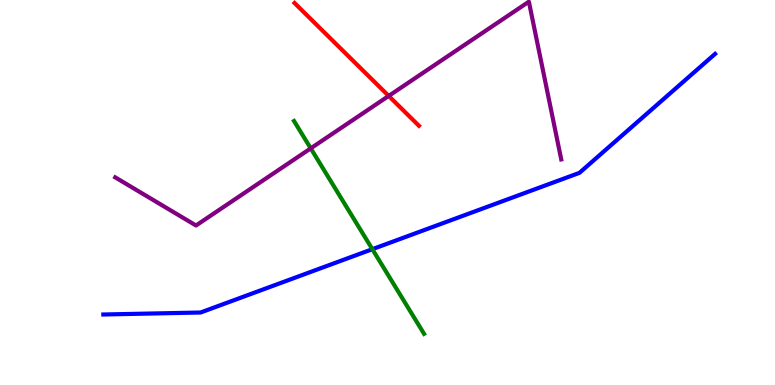[{'lines': ['blue', 'red'], 'intersections': []}, {'lines': ['green', 'red'], 'intersections': []}, {'lines': ['purple', 'red'], 'intersections': [{'x': 5.02, 'y': 7.51}]}, {'lines': ['blue', 'green'], 'intersections': [{'x': 4.8, 'y': 3.53}]}, {'lines': ['blue', 'purple'], 'intersections': []}, {'lines': ['green', 'purple'], 'intersections': [{'x': 4.01, 'y': 6.15}]}]